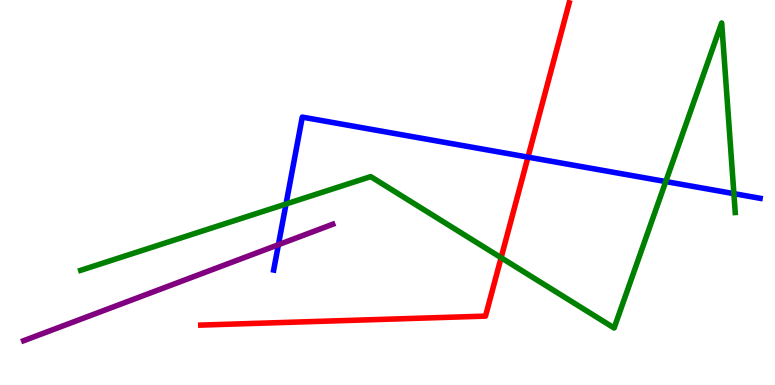[{'lines': ['blue', 'red'], 'intersections': [{'x': 6.81, 'y': 5.92}]}, {'lines': ['green', 'red'], 'intersections': [{'x': 6.47, 'y': 3.31}]}, {'lines': ['purple', 'red'], 'intersections': []}, {'lines': ['blue', 'green'], 'intersections': [{'x': 3.69, 'y': 4.7}, {'x': 8.59, 'y': 5.28}, {'x': 9.47, 'y': 4.97}]}, {'lines': ['blue', 'purple'], 'intersections': [{'x': 3.59, 'y': 3.64}]}, {'lines': ['green', 'purple'], 'intersections': []}]